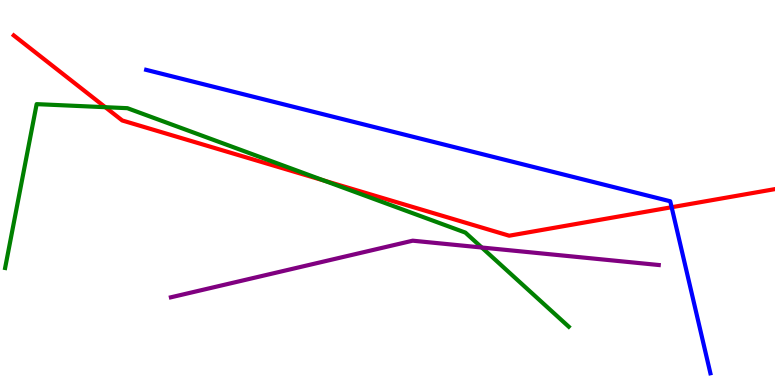[{'lines': ['blue', 'red'], 'intersections': [{'x': 8.67, 'y': 4.62}]}, {'lines': ['green', 'red'], 'intersections': [{'x': 1.36, 'y': 7.22}, {'x': 4.18, 'y': 5.31}]}, {'lines': ['purple', 'red'], 'intersections': []}, {'lines': ['blue', 'green'], 'intersections': []}, {'lines': ['blue', 'purple'], 'intersections': []}, {'lines': ['green', 'purple'], 'intersections': [{'x': 6.22, 'y': 3.57}]}]